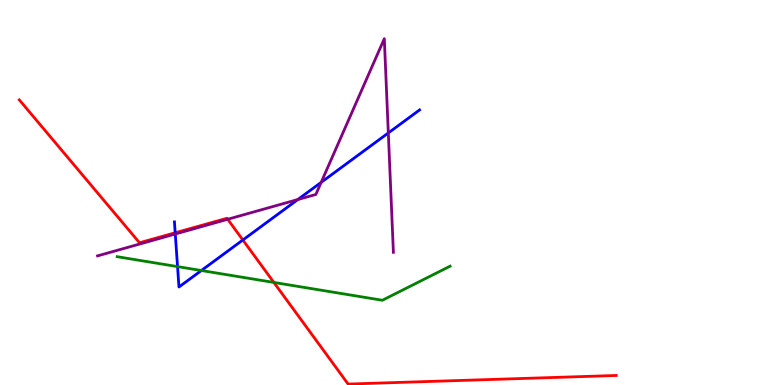[{'lines': ['blue', 'red'], 'intersections': [{'x': 2.26, 'y': 3.95}, {'x': 3.13, 'y': 3.77}]}, {'lines': ['green', 'red'], 'intersections': [{'x': 3.53, 'y': 2.66}]}, {'lines': ['purple', 'red'], 'intersections': [{'x': 2.94, 'y': 4.3}]}, {'lines': ['blue', 'green'], 'intersections': [{'x': 2.29, 'y': 3.08}, {'x': 2.6, 'y': 2.97}]}, {'lines': ['blue', 'purple'], 'intersections': [{'x': 2.26, 'y': 3.92}, {'x': 3.84, 'y': 4.82}, {'x': 4.14, 'y': 5.26}, {'x': 5.01, 'y': 6.55}]}, {'lines': ['green', 'purple'], 'intersections': []}]